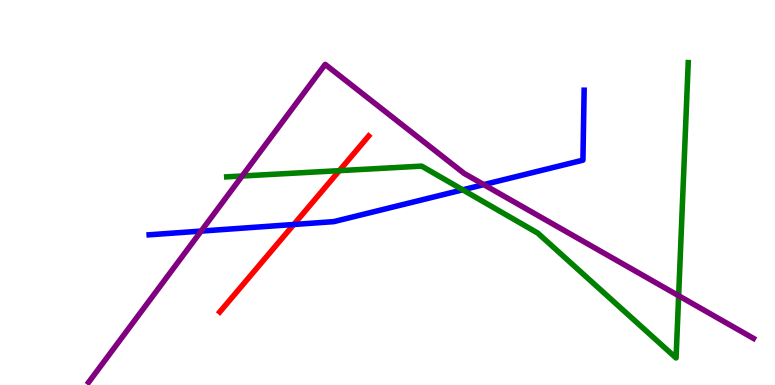[{'lines': ['blue', 'red'], 'intersections': [{'x': 3.79, 'y': 4.17}]}, {'lines': ['green', 'red'], 'intersections': [{'x': 4.38, 'y': 5.57}]}, {'lines': ['purple', 'red'], 'intersections': []}, {'lines': ['blue', 'green'], 'intersections': [{'x': 5.97, 'y': 5.07}]}, {'lines': ['blue', 'purple'], 'intersections': [{'x': 2.6, 'y': 4.0}, {'x': 6.24, 'y': 5.2}]}, {'lines': ['green', 'purple'], 'intersections': [{'x': 3.12, 'y': 5.43}, {'x': 8.76, 'y': 2.32}]}]